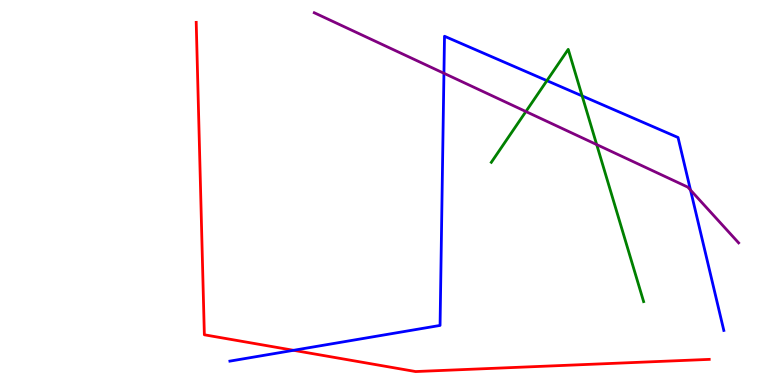[{'lines': ['blue', 'red'], 'intersections': [{'x': 3.79, 'y': 0.901}]}, {'lines': ['green', 'red'], 'intersections': []}, {'lines': ['purple', 'red'], 'intersections': []}, {'lines': ['blue', 'green'], 'intersections': [{'x': 7.06, 'y': 7.91}, {'x': 7.51, 'y': 7.51}]}, {'lines': ['blue', 'purple'], 'intersections': [{'x': 5.73, 'y': 8.1}, {'x': 8.91, 'y': 5.06}]}, {'lines': ['green', 'purple'], 'intersections': [{'x': 6.79, 'y': 7.1}, {'x': 7.7, 'y': 6.24}]}]